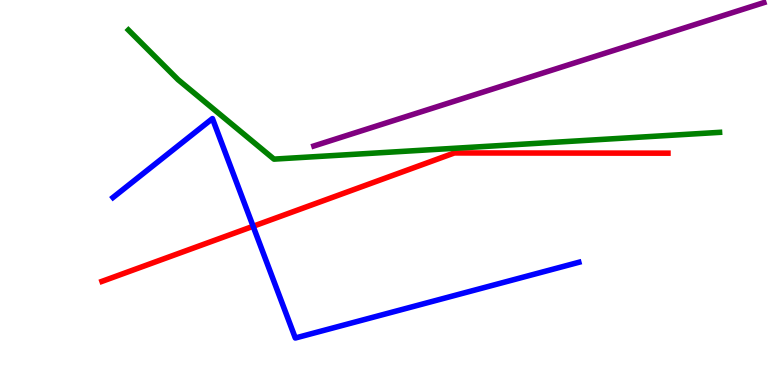[{'lines': ['blue', 'red'], 'intersections': [{'x': 3.27, 'y': 4.12}]}, {'lines': ['green', 'red'], 'intersections': []}, {'lines': ['purple', 'red'], 'intersections': []}, {'lines': ['blue', 'green'], 'intersections': []}, {'lines': ['blue', 'purple'], 'intersections': []}, {'lines': ['green', 'purple'], 'intersections': []}]